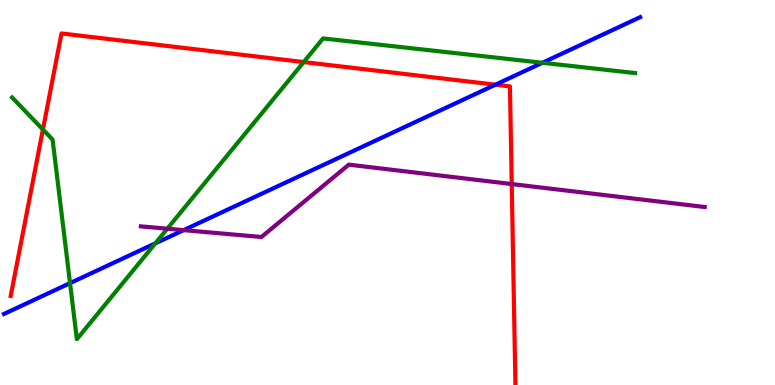[{'lines': ['blue', 'red'], 'intersections': [{'x': 6.39, 'y': 7.8}]}, {'lines': ['green', 'red'], 'intersections': [{'x': 0.554, 'y': 6.64}, {'x': 3.92, 'y': 8.39}]}, {'lines': ['purple', 'red'], 'intersections': [{'x': 6.6, 'y': 5.22}]}, {'lines': ['blue', 'green'], 'intersections': [{'x': 0.904, 'y': 2.65}, {'x': 2.0, 'y': 3.68}, {'x': 7.0, 'y': 8.37}]}, {'lines': ['blue', 'purple'], 'intersections': [{'x': 2.37, 'y': 4.02}]}, {'lines': ['green', 'purple'], 'intersections': [{'x': 2.16, 'y': 4.06}]}]